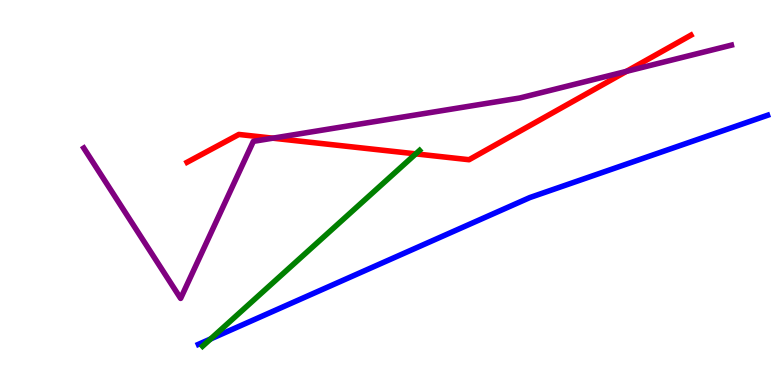[{'lines': ['blue', 'red'], 'intersections': []}, {'lines': ['green', 'red'], 'intersections': [{'x': 5.36, 'y': 6.0}]}, {'lines': ['purple', 'red'], 'intersections': [{'x': 3.52, 'y': 6.41}, {'x': 8.08, 'y': 8.15}]}, {'lines': ['blue', 'green'], 'intersections': [{'x': 2.72, 'y': 1.2}]}, {'lines': ['blue', 'purple'], 'intersections': []}, {'lines': ['green', 'purple'], 'intersections': []}]